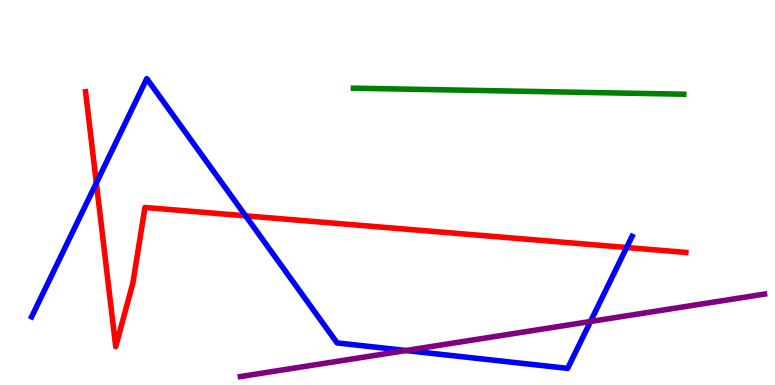[{'lines': ['blue', 'red'], 'intersections': [{'x': 1.24, 'y': 5.25}, {'x': 3.17, 'y': 4.39}, {'x': 8.09, 'y': 3.57}]}, {'lines': ['green', 'red'], 'intersections': []}, {'lines': ['purple', 'red'], 'intersections': []}, {'lines': ['blue', 'green'], 'intersections': []}, {'lines': ['blue', 'purple'], 'intersections': [{'x': 5.24, 'y': 0.896}, {'x': 7.62, 'y': 1.65}]}, {'lines': ['green', 'purple'], 'intersections': []}]